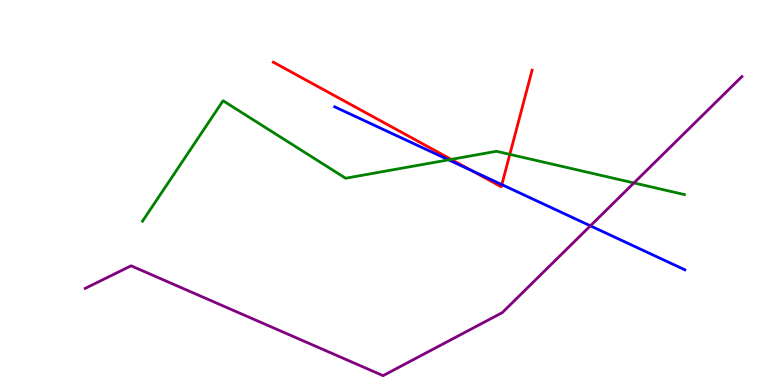[{'lines': ['blue', 'red'], 'intersections': [{'x': 6.08, 'y': 5.57}, {'x': 6.48, 'y': 5.2}]}, {'lines': ['green', 'red'], 'intersections': [{'x': 5.82, 'y': 5.86}, {'x': 6.58, 'y': 5.99}]}, {'lines': ['purple', 'red'], 'intersections': []}, {'lines': ['blue', 'green'], 'intersections': [{'x': 5.79, 'y': 5.85}]}, {'lines': ['blue', 'purple'], 'intersections': [{'x': 7.62, 'y': 4.13}]}, {'lines': ['green', 'purple'], 'intersections': [{'x': 8.18, 'y': 5.25}]}]